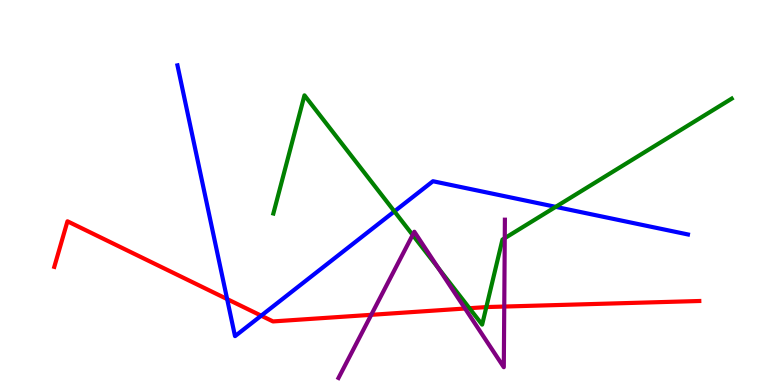[{'lines': ['blue', 'red'], 'intersections': [{'x': 2.93, 'y': 2.23}, {'x': 3.37, 'y': 1.8}]}, {'lines': ['green', 'red'], 'intersections': [{'x': 6.06, 'y': 1.99}, {'x': 6.28, 'y': 2.02}]}, {'lines': ['purple', 'red'], 'intersections': [{'x': 4.79, 'y': 1.82}, {'x': 6.0, 'y': 1.99}, {'x': 6.51, 'y': 2.04}]}, {'lines': ['blue', 'green'], 'intersections': [{'x': 5.09, 'y': 4.51}, {'x': 7.17, 'y': 4.63}]}, {'lines': ['blue', 'purple'], 'intersections': []}, {'lines': ['green', 'purple'], 'intersections': [{'x': 5.32, 'y': 3.9}, {'x': 5.66, 'y': 3.03}, {'x': 6.51, 'y': 3.81}]}]